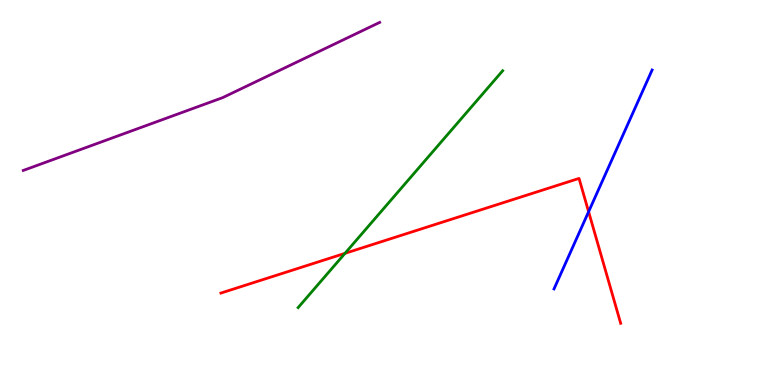[{'lines': ['blue', 'red'], 'intersections': [{'x': 7.59, 'y': 4.5}]}, {'lines': ['green', 'red'], 'intersections': [{'x': 4.45, 'y': 3.42}]}, {'lines': ['purple', 'red'], 'intersections': []}, {'lines': ['blue', 'green'], 'intersections': []}, {'lines': ['blue', 'purple'], 'intersections': []}, {'lines': ['green', 'purple'], 'intersections': []}]